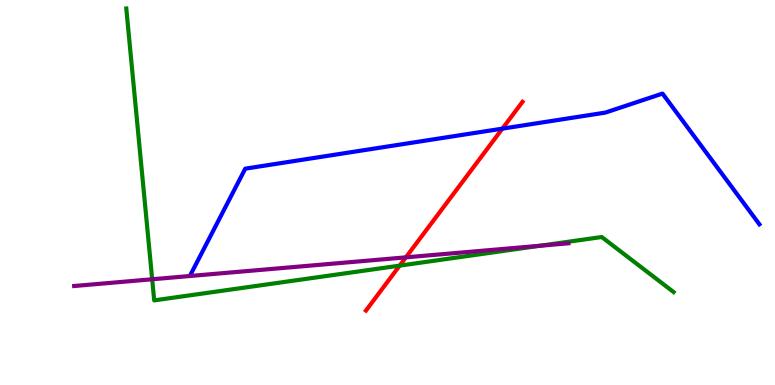[{'lines': ['blue', 'red'], 'intersections': [{'x': 6.48, 'y': 6.66}]}, {'lines': ['green', 'red'], 'intersections': [{'x': 5.16, 'y': 3.1}]}, {'lines': ['purple', 'red'], 'intersections': [{'x': 5.24, 'y': 3.32}]}, {'lines': ['blue', 'green'], 'intersections': []}, {'lines': ['blue', 'purple'], 'intersections': []}, {'lines': ['green', 'purple'], 'intersections': [{'x': 1.96, 'y': 2.75}, {'x': 6.97, 'y': 3.62}]}]